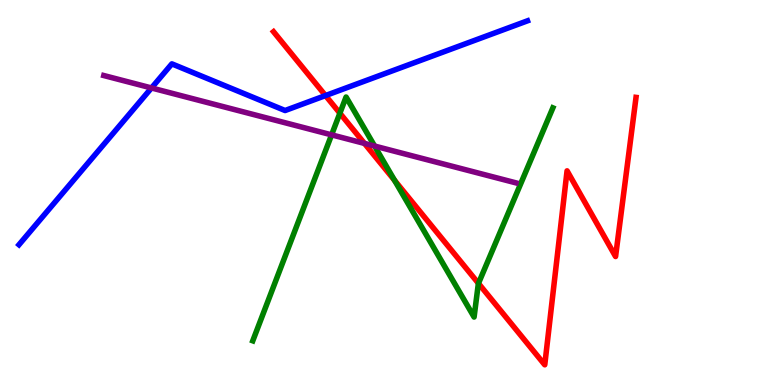[{'lines': ['blue', 'red'], 'intersections': [{'x': 4.2, 'y': 7.52}]}, {'lines': ['green', 'red'], 'intersections': [{'x': 4.39, 'y': 7.06}, {'x': 5.09, 'y': 5.31}, {'x': 6.17, 'y': 2.64}]}, {'lines': ['purple', 'red'], 'intersections': [{'x': 4.7, 'y': 6.27}]}, {'lines': ['blue', 'green'], 'intersections': []}, {'lines': ['blue', 'purple'], 'intersections': [{'x': 1.95, 'y': 7.72}]}, {'lines': ['green', 'purple'], 'intersections': [{'x': 4.28, 'y': 6.5}, {'x': 4.83, 'y': 6.21}]}]